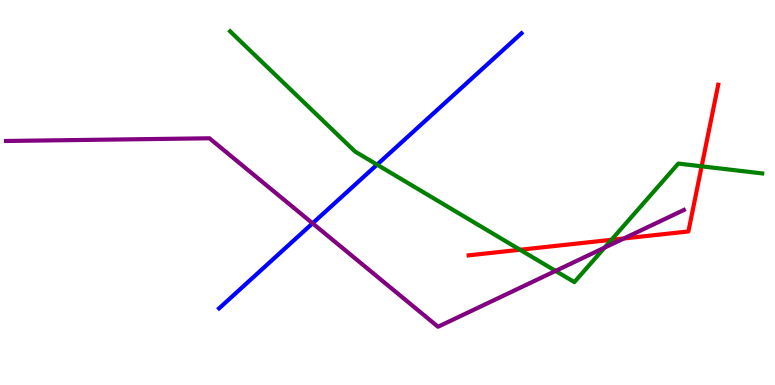[{'lines': ['blue', 'red'], 'intersections': []}, {'lines': ['green', 'red'], 'intersections': [{'x': 6.71, 'y': 3.51}, {'x': 7.89, 'y': 3.77}, {'x': 9.05, 'y': 5.68}]}, {'lines': ['purple', 'red'], 'intersections': [{'x': 8.05, 'y': 3.81}]}, {'lines': ['blue', 'green'], 'intersections': [{'x': 4.87, 'y': 5.72}]}, {'lines': ['blue', 'purple'], 'intersections': [{'x': 4.03, 'y': 4.2}]}, {'lines': ['green', 'purple'], 'intersections': [{'x': 7.17, 'y': 2.96}, {'x': 7.8, 'y': 3.57}]}]